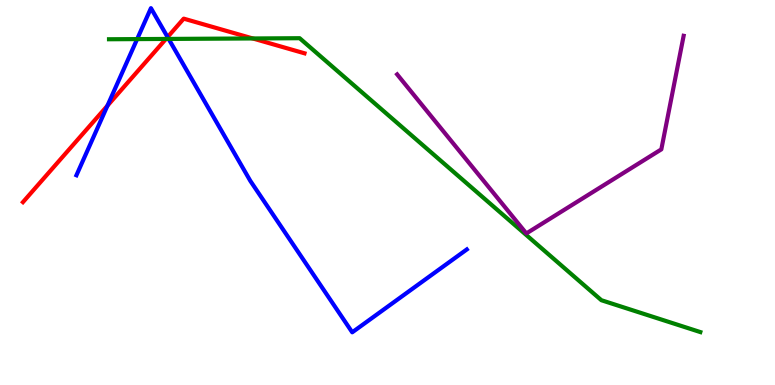[{'lines': ['blue', 'red'], 'intersections': [{'x': 1.39, 'y': 7.25}, {'x': 2.16, 'y': 9.04}]}, {'lines': ['green', 'red'], 'intersections': [{'x': 2.14, 'y': 8.99}, {'x': 3.26, 'y': 9.0}]}, {'lines': ['purple', 'red'], 'intersections': []}, {'lines': ['blue', 'green'], 'intersections': [{'x': 1.77, 'y': 8.98}, {'x': 2.18, 'y': 8.99}]}, {'lines': ['blue', 'purple'], 'intersections': []}, {'lines': ['green', 'purple'], 'intersections': []}]